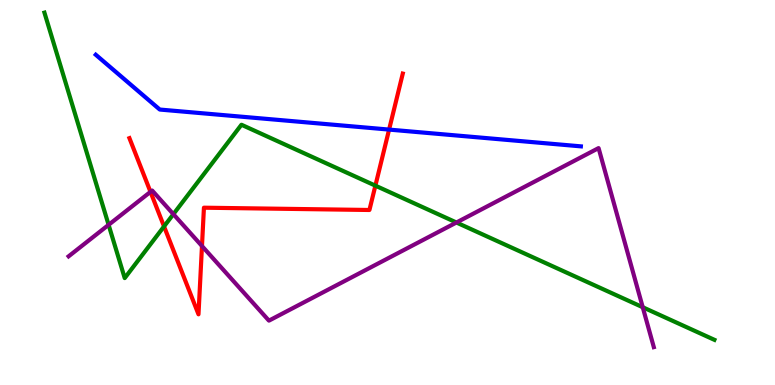[{'lines': ['blue', 'red'], 'intersections': [{'x': 5.02, 'y': 6.63}]}, {'lines': ['green', 'red'], 'intersections': [{'x': 2.12, 'y': 4.12}, {'x': 4.84, 'y': 5.18}]}, {'lines': ['purple', 'red'], 'intersections': [{'x': 1.94, 'y': 5.02}, {'x': 2.61, 'y': 3.61}]}, {'lines': ['blue', 'green'], 'intersections': []}, {'lines': ['blue', 'purple'], 'intersections': []}, {'lines': ['green', 'purple'], 'intersections': [{'x': 1.4, 'y': 4.16}, {'x': 2.24, 'y': 4.44}, {'x': 5.89, 'y': 4.22}, {'x': 8.29, 'y': 2.02}]}]